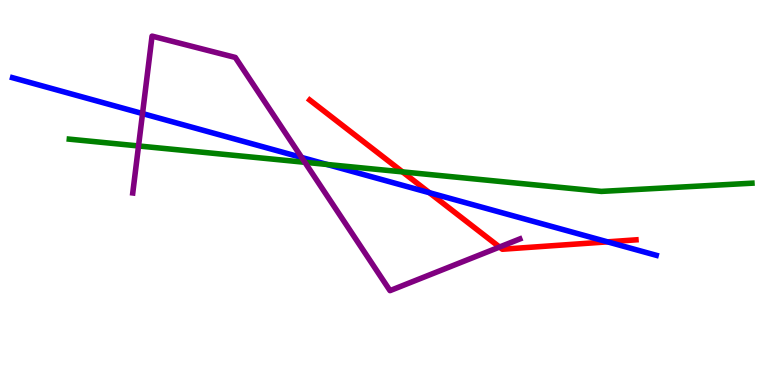[{'lines': ['blue', 'red'], 'intersections': [{'x': 5.54, 'y': 4.99}, {'x': 7.84, 'y': 3.72}]}, {'lines': ['green', 'red'], 'intersections': [{'x': 5.19, 'y': 5.54}]}, {'lines': ['purple', 'red'], 'intersections': [{'x': 6.45, 'y': 3.58}]}, {'lines': ['blue', 'green'], 'intersections': [{'x': 4.22, 'y': 5.73}]}, {'lines': ['blue', 'purple'], 'intersections': [{'x': 1.84, 'y': 7.05}, {'x': 3.89, 'y': 5.91}]}, {'lines': ['green', 'purple'], 'intersections': [{'x': 1.79, 'y': 6.21}, {'x': 3.93, 'y': 5.78}]}]